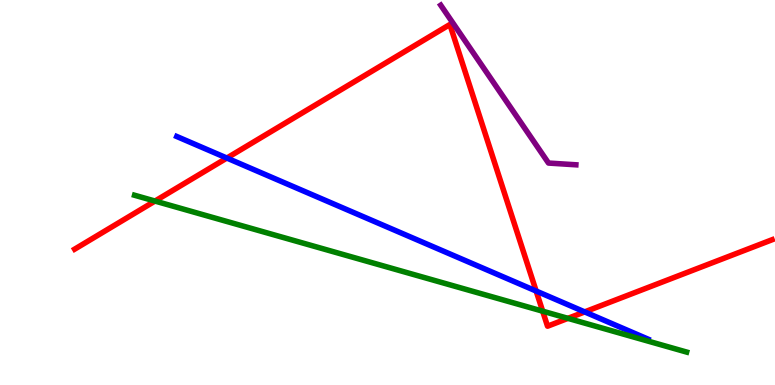[{'lines': ['blue', 'red'], 'intersections': [{'x': 2.93, 'y': 5.9}, {'x': 6.92, 'y': 2.44}, {'x': 7.54, 'y': 1.9}]}, {'lines': ['green', 'red'], 'intersections': [{'x': 2.0, 'y': 4.78}, {'x': 7.0, 'y': 1.92}, {'x': 7.33, 'y': 1.73}]}, {'lines': ['purple', 'red'], 'intersections': []}, {'lines': ['blue', 'green'], 'intersections': []}, {'lines': ['blue', 'purple'], 'intersections': []}, {'lines': ['green', 'purple'], 'intersections': []}]